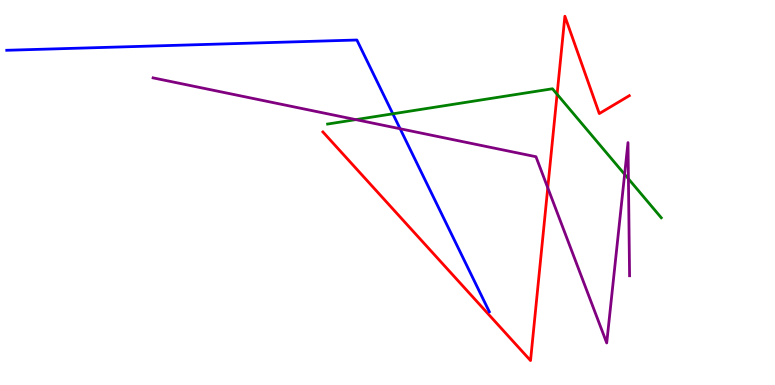[{'lines': ['blue', 'red'], 'intersections': []}, {'lines': ['green', 'red'], 'intersections': [{'x': 7.19, 'y': 7.55}]}, {'lines': ['purple', 'red'], 'intersections': [{'x': 7.07, 'y': 5.12}]}, {'lines': ['blue', 'green'], 'intersections': [{'x': 5.07, 'y': 7.04}]}, {'lines': ['blue', 'purple'], 'intersections': [{'x': 5.16, 'y': 6.66}]}, {'lines': ['green', 'purple'], 'intersections': [{'x': 4.59, 'y': 6.89}, {'x': 8.06, 'y': 5.47}, {'x': 8.11, 'y': 5.36}]}]